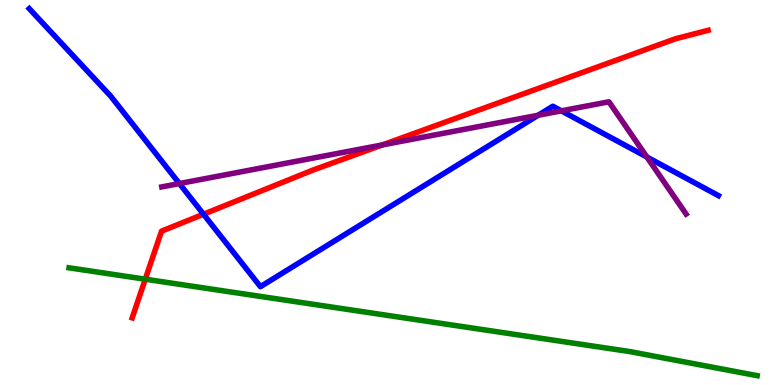[{'lines': ['blue', 'red'], 'intersections': [{'x': 2.63, 'y': 4.44}]}, {'lines': ['green', 'red'], 'intersections': [{'x': 1.87, 'y': 2.75}]}, {'lines': ['purple', 'red'], 'intersections': [{'x': 4.94, 'y': 6.24}]}, {'lines': ['blue', 'green'], 'intersections': []}, {'lines': ['blue', 'purple'], 'intersections': [{'x': 2.31, 'y': 5.23}, {'x': 6.94, 'y': 7.01}, {'x': 7.24, 'y': 7.12}, {'x': 8.35, 'y': 5.92}]}, {'lines': ['green', 'purple'], 'intersections': []}]